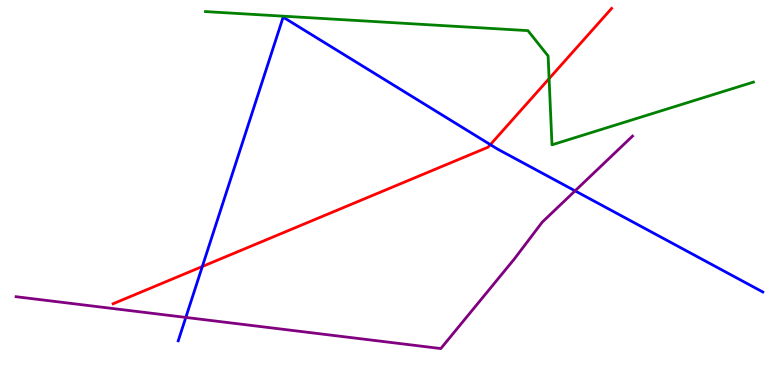[{'lines': ['blue', 'red'], 'intersections': [{'x': 2.61, 'y': 3.08}, {'x': 6.33, 'y': 6.24}]}, {'lines': ['green', 'red'], 'intersections': [{'x': 7.09, 'y': 7.96}]}, {'lines': ['purple', 'red'], 'intersections': []}, {'lines': ['blue', 'green'], 'intersections': []}, {'lines': ['blue', 'purple'], 'intersections': [{'x': 2.4, 'y': 1.76}, {'x': 7.42, 'y': 5.04}]}, {'lines': ['green', 'purple'], 'intersections': []}]